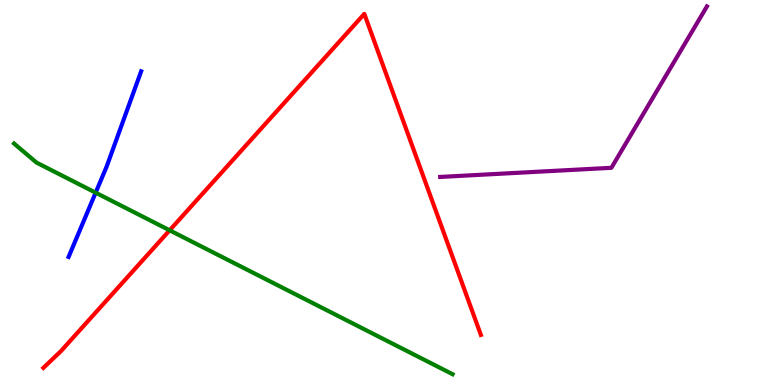[{'lines': ['blue', 'red'], 'intersections': []}, {'lines': ['green', 'red'], 'intersections': [{'x': 2.19, 'y': 4.02}]}, {'lines': ['purple', 'red'], 'intersections': []}, {'lines': ['blue', 'green'], 'intersections': [{'x': 1.23, 'y': 5.0}]}, {'lines': ['blue', 'purple'], 'intersections': []}, {'lines': ['green', 'purple'], 'intersections': []}]